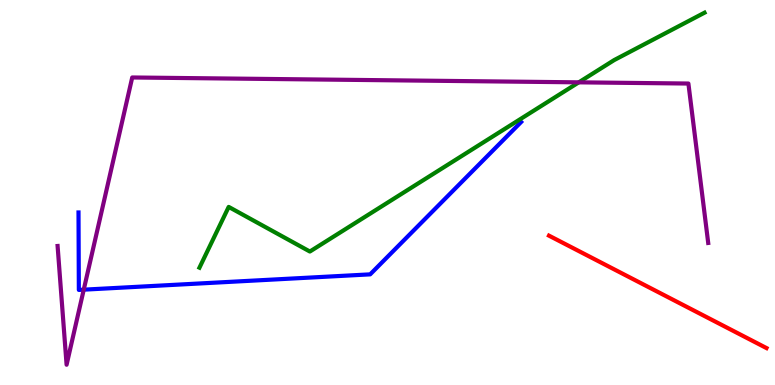[{'lines': ['blue', 'red'], 'intersections': []}, {'lines': ['green', 'red'], 'intersections': []}, {'lines': ['purple', 'red'], 'intersections': []}, {'lines': ['blue', 'green'], 'intersections': []}, {'lines': ['blue', 'purple'], 'intersections': [{'x': 1.08, 'y': 2.48}]}, {'lines': ['green', 'purple'], 'intersections': [{'x': 7.47, 'y': 7.86}]}]